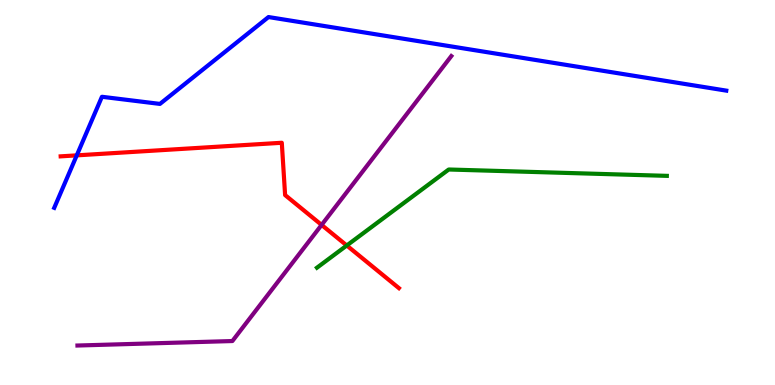[{'lines': ['blue', 'red'], 'intersections': [{'x': 0.99, 'y': 5.96}]}, {'lines': ['green', 'red'], 'intersections': [{'x': 4.47, 'y': 3.62}]}, {'lines': ['purple', 'red'], 'intersections': [{'x': 4.15, 'y': 4.16}]}, {'lines': ['blue', 'green'], 'intersections': []}, {'lines': ['blue', 'purple'], 'intersections': []}, {'lines': ['green', 'purple'], 'intersections': []}]